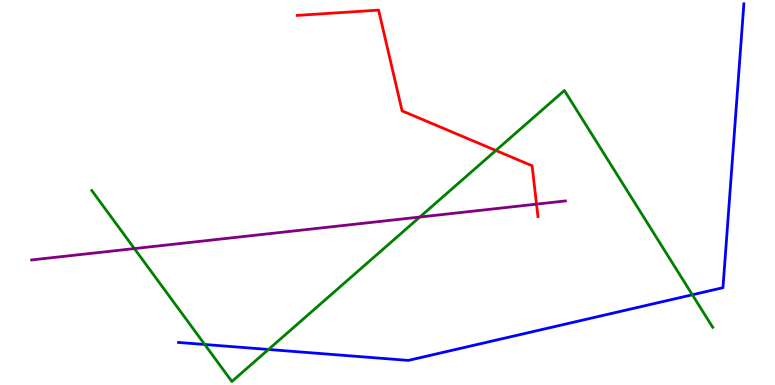[{'lines': ['blue', 'red'], 'intersections': []}, {'lines': ['green', 'red'], 'intersections': [{'x': 6.4, 'y': 6.09}]}, {'lines': ['purple', 'red'], 'intersections': [{'x': 6.92, 'y': 4.7}]}, {'lines': ['blue', 'green'], 'intersections': [{'x': 2.64, 'y': 1.05}, {'x': 3.46, 'y': 0.923}, {'x': 8.93, 'y': 2.34}]}, {'lines': ['blue', 'purple'], 'intersections': []}, {'lines': ['green', 'purple'], 'intersections': [{'x': 1.73, 'y': 3.54}, {'x': 5.42, 'y': 4.36}]}]